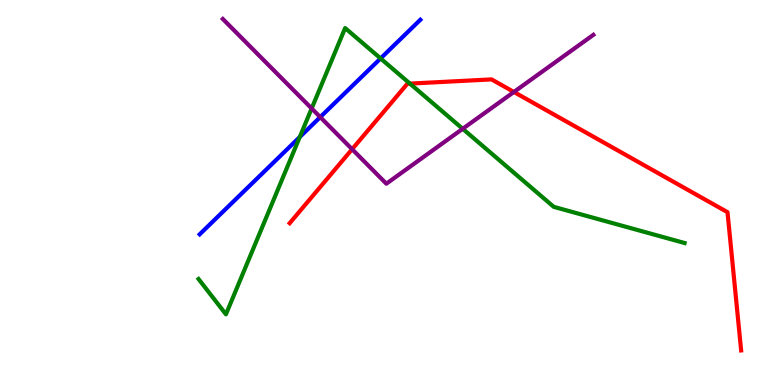[{'lines': ['blue', 'red'], 'intersections': []}, {'lines': ['green', 'red'], 'intersections': [{'x': 5.29, 'y': 7.83}]}, {'lines': ['purple', 'red'], 'intersections': [{'x': 4.54, 'y': 6.12}, {'x': 6.63, 'y': 7.61}]}, {'lines': ['blue', 'green'], 'intersections': [{'x': 3.87, 'y': 6.44}, {'x': 4.91, 'y': 8.48}]}, {'lines': ['blue', 'purple'], 'intersections': [{'x': 4.13, 'y': 6.96}]}, {'lines': ['green', 'purple'], 'intersections': [{'x': 4.02, 'y': 7.18}, {'x': 5.97, 'y': 6.65}]}]